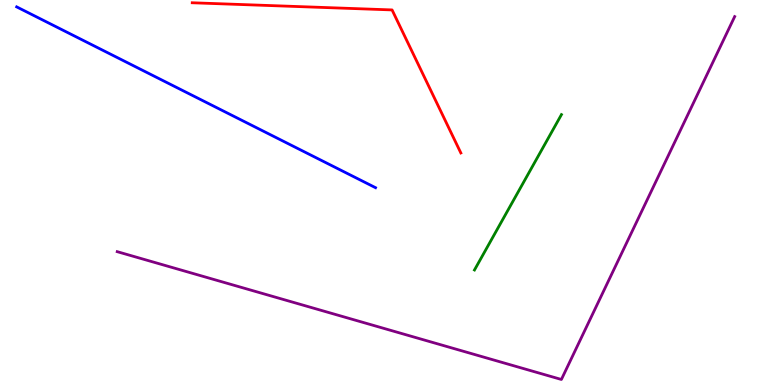[{'lines': ['blue', 'red'], 'intersections': []}, {'lines': ['green', 'red'], 'intersections': []}, {'lines': ['purple', 'red'], 'intersections': []}, {'lines': ['blue', 'green'], 'intersections': []}, {'lines': ['blue', 'purple'], 'intersections': []}, {'lines': ['green', 'purple'], 'intersections': []}]